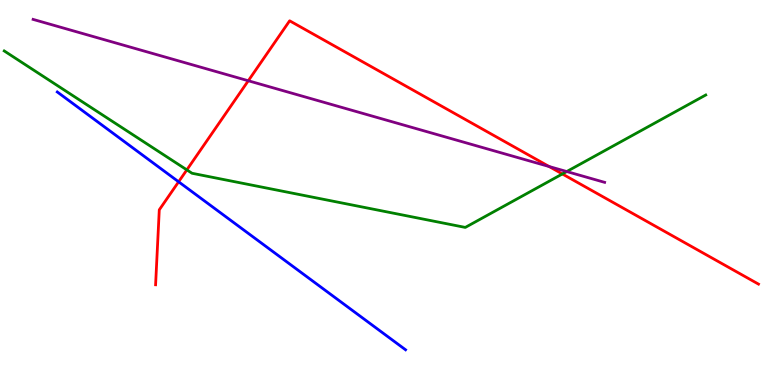[{'lines': ['blue', 'red'], 'intersections': [{'x': 2.3, 'y': 5.28}]}, {'lines': ['green', 'red'], 'intersections': [{'x': 2.41, 'y': 5.59}, {'x': 7.26, 'y': 5.48}]}, {'lines': ['purple', 'red'], 'intersections': [{'x': 3.2, 'y': 7.9}, {'x': 7.09, 'y': 5.67}]}, {'lines': ['blue', 'green'], 'intersections': []}, {'lines': ['blue', 'purple'], 'intersections': []}, {'lines': ['green', 'purple'], 'intersections': [{'x': 7.31, 'y': 5.54}]}]